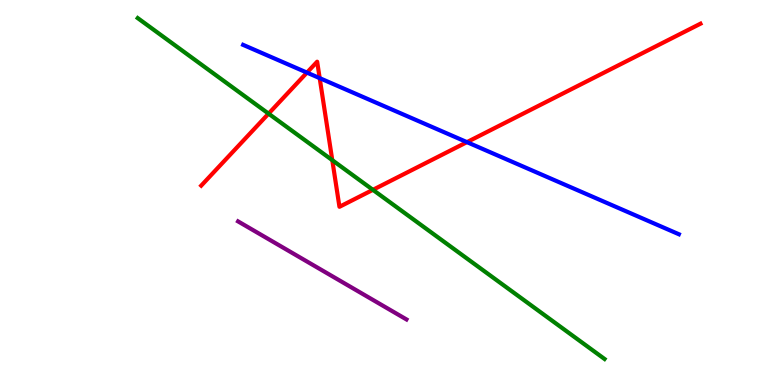[{'lines': ['blue', 'red'], 'intersections': [{'x': 3.96, 'y': 8.11}, {'x': 4.13, 'y': 7.97}, {'x': 6.03, 'y': 6.31}]}, {'lines': ['green', 'red'], 'intersections': [{'x': 3.47, 'y': 7.05}, {'x': 4.29, 'y': 5.84}, {'x': 4.81, 'y': 5.07}]}, {'lines': ['purple', 'red'], 'intersections': []}, {'lines': ['blue', 'green'], 'intersections': []}, {'lines': ['blue', 'purple'], 'intersections': []}, {'lines': ['green', 'purple'], 'intersections': []}]